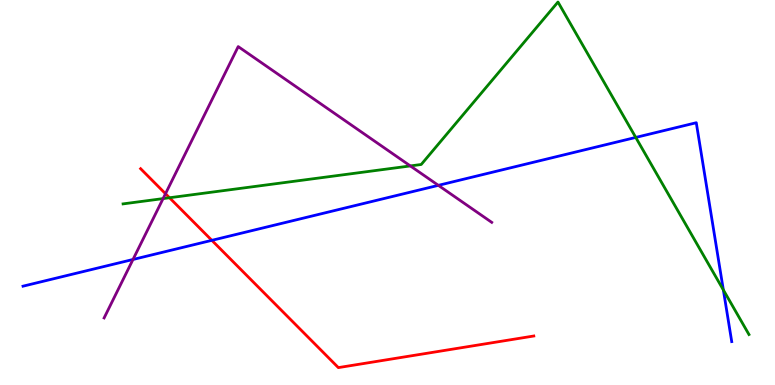[{'lines': ['blue', 'red'], 'intersections': [{'x': 2.73, 'y': 3.76}]}, {'lines': ['green', 'red'], 'intersections': [{'x': 2.19, 'y': 4.86}]}, {'lines': ['purple', 'red'], 'intersections': [{'x': 2.14, 'y': 4.97}]}, {'lines': ['blue', 'green'], 'intersections': [{'x': 8.2, 'y': 6.43}, {'x': 9.33, 'y': 2.47}]}, {'lines': ['blue', 'purple'], 'intersections': [{'x': 1.72, 'y': 3.26}, {'x': 5.66, 'y': 5.19}]}, {'lines': ['green', 'purple'], 'intersections': [{'x': 2.1, 'y': 4.84}, {'x': 5.29, 'y': 5.69}]}]